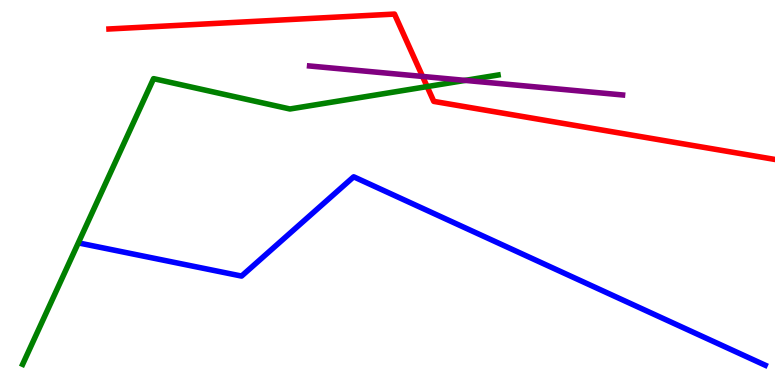[{'lines': ['blue', 'red'], 'intersections': []}, {'lines': ['green', 'red'], 'intersections': [{'x': 5.51, 'y': 7.75}]}, {'lines': ['purple', 'red'], 'intersections': [{'x': 5.45, 'y': 8.01}]}, {'lines': ['blue', 'green'], 'intersections': []}, {'lines': ['blue', 'purple'], 'intersections': []}, {'lines': ['green', 'purple'], 'intersections': [{'x': 6.0, 'y': 7.91}]}]